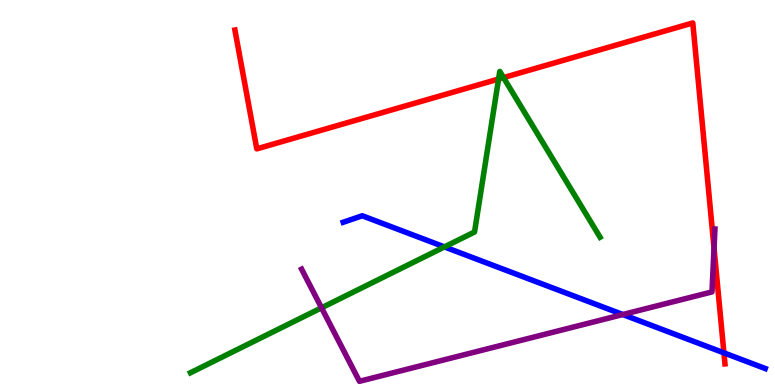[{'lines': ['blue', 'red'], 'intersections': [{'x': 9.34, 'y': 0.835}]}, {'lines': ['green', 'red'], 'intersections': [{'x': 6.43, 'y': 7.95}, {'x': 6.5, 'y': 7.98}]}, {'lines': ['purple', 'red'], 'intersections': [{'x': 9.21, 'y': 3.55}]}, {'lines': ['blue', 'green'], 'intersections': [{'x': 5.73, 'y': 3.59}]}, {'lines': ['blue', 'purple'], 'intersections': [{'x': 8.04, 'y': 1.83}]}, {'lines': ['green', 'purple'], 'intersections': [{'x': 4.15, 'y': 2.01}]}]